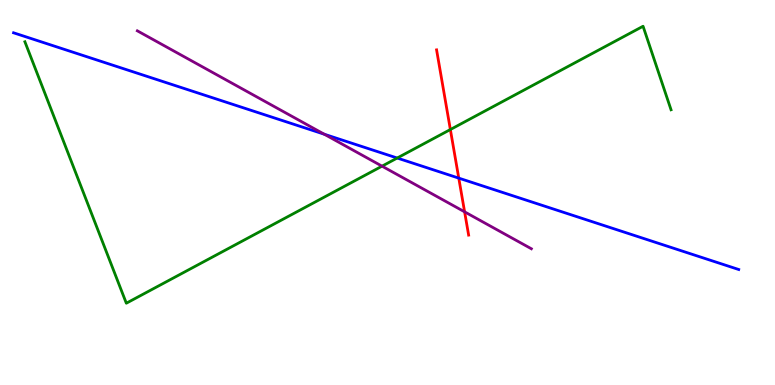[{'lines': ['blue', 'red'], 'intersections': [{'x': 5.92, 'y': 5.37}]}, {'lines': ['green', 'red'], 'intersections': [{'x': 5.81, 'y': 6.64}]}, {'lines': ['purple', 'red'], 'intersections': [{'x': 5.99, 'y': 4.5}]}, {'lines': ['blue', 'green'], 'intersections': [{'x': 5.13, 'y': 5.9}]}, {'lines': ['blue', 'purple'], 'intersections': [{'x': 4.18, 'y': 6.51}]}, {'lines': ['green', 'purple'], 'intersections': [{'x': 4.93, 'y': 5.68}]}]